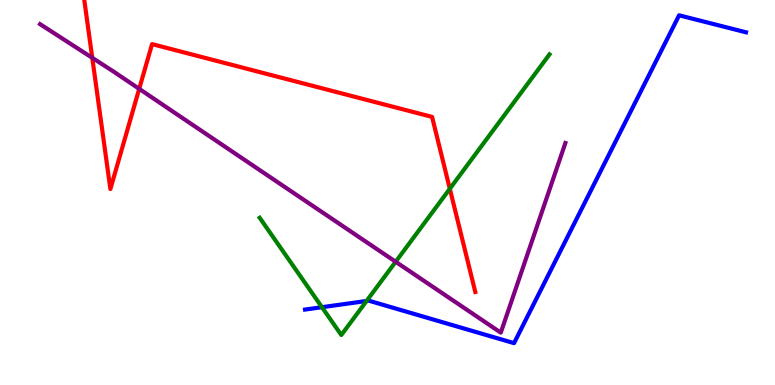[{'lines': ['blue', 'red'], 'intersections': []}, {'lines': ['green', 'red'], 'intersections': [{'x': 5.8, 'y': 5.1}]}, {'lines': ['purple', 'red'], 'intersections': [{'x': 1.19, 'y': 8.5}, {'x': 1.8, 'y': 7.69}]}, {'lines': ['blue', 'green'], 'intersections': [{'x': 4.15, 'y': 2.02}, {'x': 4.73, 'y': 2.18}]}, {'lines': ['blue', 'purple'], 'intersections': []}, {'lines': ['green', 'purple'], 'intersections': [{'x': 5.11, 'y': 3.2}]}]